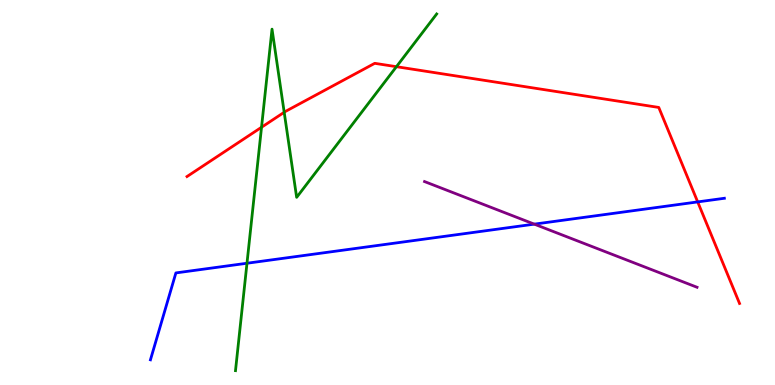[{'lines': ['blue', 'red'], 'intersections': [{'x': 9.0, 'y': 4.76}]}, {'lines': ['green', 'red'], 'intersections': [{'x': 3.37, 'y': 6.69}, {'x': 3.67, 'y': 7.08}, {'x': 5.12, 'y': 8.27}]}, {'lines': ['purple', 'red'], 'intersections': []}, {'lines': ['blue', 'green'], 'intersections': [{'x': 3.19, 'y': 3.16}]}, {'lines': ['blue', 'purple'], 'intersections': [{'x': 6.89, 'y': 4.18}]}, {'lines': ['green', 'purple'], 'intersections': []}]